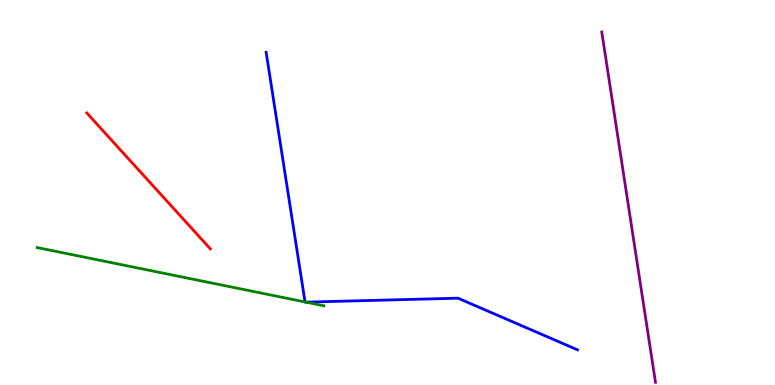[{'lines': ['blue', 'red'], 'intersections': []}, {'lines': ['green', 'red'], 'intersections': []}, {'lines': ['purple', 'red'], 'intersections': []}, {'lines': ['blue', 'green'], 'intersections': [{'x': 3.94, 'y': 2.16}, {'x': 3.95, 'y': 2.15}]}, {'lines': ['blue', 'purple'], 'intersections': []}, {'lines': ['green', 'purple'], 'intersections': []}]